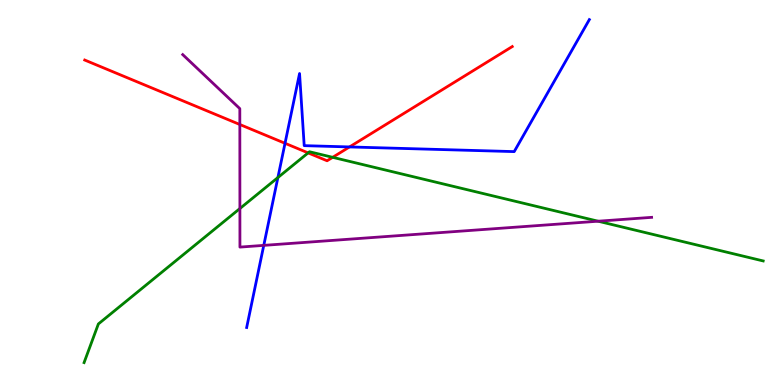[{'lines': ['blue', 'red'], 'intersections': [{'x': 3.68, 'y': 6.28}, {'x': 4.51, 'y': 6.18}]}, {'lines': ['green', 'red'], 'intersections': [{'x': 3.98, 'y': 6.03}, {'x': 4.29, 'y': 5.91}]}, {'lines': ['purple', 'red'], 'intersections': [{'x': 3.09, 'y': 6.77}]}, {'lines': ['blue', 'green'], 'intersections': [{'x': 3.59, 'y': 5.39}]}, {'lines': ['blue', 'purple'], 'intersections': [{'x': 3.4, 'y': 3.63}]}, {'lines': ['green', 'purple'], 'intersections': [{'x': 3.1, 'y': 4.58}, {'x': 7.72, 'y': 4.25}]}]